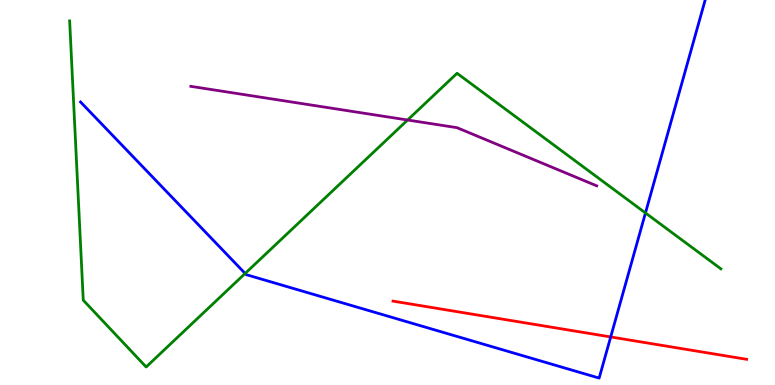[{'lines': ['blue', 'red'], 'intersections': [{'x': 7.88, 'y': 1.25}]}, {'lines': ['green', 'red'], 'intersections': []}, {'lines': ['purple', 'red'], 'intersections': []}, {'lines': ['blue', 'green'], 'intersections': [{'x': 3.16, 'y': 2.9}, {'x': 8.33, 'y': 4.47}]}, {'lines': ['blue', 'purple'], 'intersections': []}, {'lines': ['green', 'purple'], 'intersections': [{'x': 5.26, 'y': 6.88}]}]